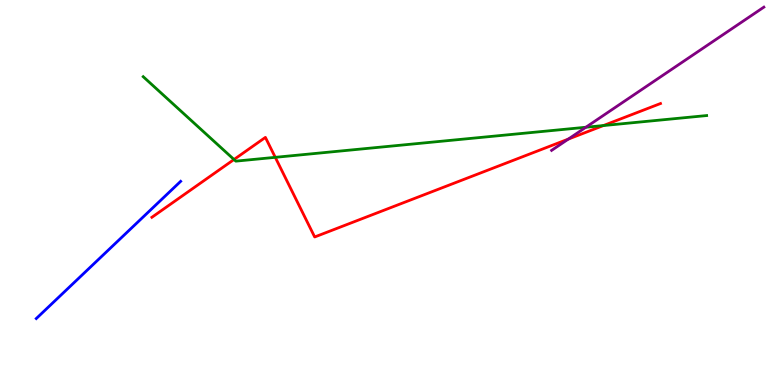[{'lines': ['blue', 'red'], 'intersections': []}, {'lines': ['green', 'red'], 'intersections': [{'x': 3.02, 'y': 5.86}, {'x': 3.55, 'y': 5.91}, {'x': 7.79, 'y': 6.74}]}, {'lines': ['purple', 'red'], 'intersections': [{'x': 7.33, 'y': 6.39}]}, {'lines': ['blue', 'green'], 'intersections': []}, {'lines': ['blue', 'purple'], 'intersections': []}, {'lines': ['green', 'purple'], 'intersections': [{'x': 7.56, 'y': 6.69}]}]